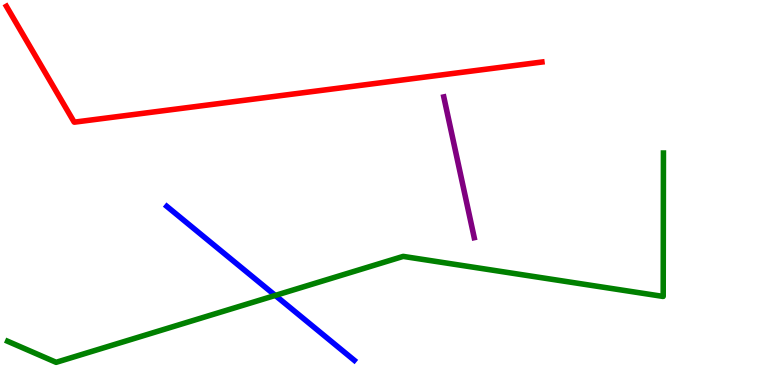[{'lines': ['blue', 'red'], 'intersections': []}, {'lines': ['green', 'red'], 'intersections': []}, {'lines': ['purple', 'red'], 'intersections': []}, {'lines': ['blue', 'green'], 'intersections': [{'x': 3.55, 'y': 2.33}]}, {'lines': ['blue', 'purple'], 'intersections': []}, {'lines': ['green', 'purple'], 'intersections': []}]